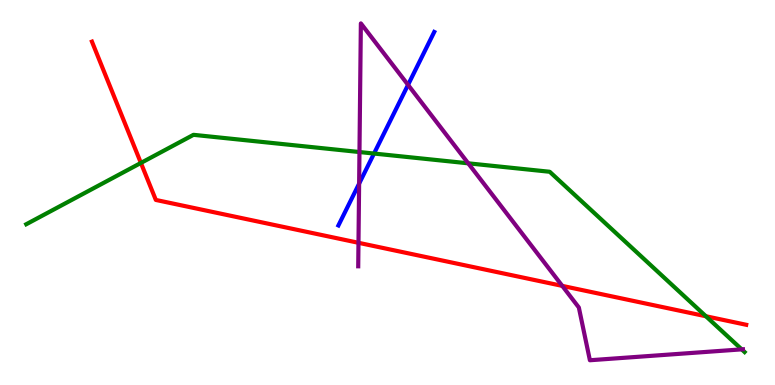[{'lines': ['blue', 'red'], 'intersections': []}, {'lines': ['green', 'red'], 'intersections': [{'x': 1.82, 'y': 5.77}, {'x': 9.11, 'y': 1.79}]}, {'lines': ['purple', 'red'], 'intersections': [{'x': 4.63, 'y': 3.69}, {'x': 7.26, 'y': 2.57}]}, {'lines': ['blue', 'green'], 'intersections': [{'x': 4.83, 'y': 6.01}]}, {'lines': ['blue', 'purple'], 'intersections': [{'x': 4.63, 'y': 5.23}, {'x': 5.26, 'y': 7.8}]}, {'lines': ['green', 'purple'], 'intersections': [{'x': 4.64, 'y': 6.05}, {'x': 6.04, 'y': 5.76}, {'x': 9.57, 'y': 0.926}]}]